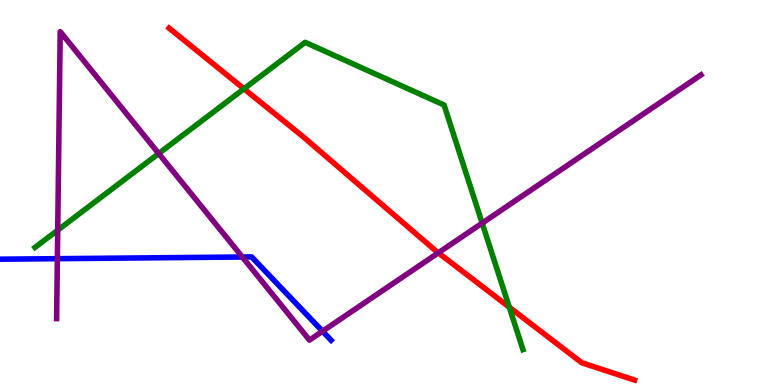[{'lines': ['blue', 'red'], 'intersections': []}, {'lines': ['green', 'red'], 'intersections': [{'x': 3.15, 'y': 7.69}, {'x': 6.57, 'y': 2.02}]}, {'lines': ['purple', 'red'], 'intersections': [{'x': 5.66, 'y': 3.43}]}, {'lines': ['blue', 'green'], 'intersections': []}, {'lines': ['blue', 'purple'], 'intersections': [{'x': 0.74, 'y': 3.28}, {'x': 3.13, 'y': 3.32}, {'x': 4.16, 'y': 1.4}]}, {'lines': ['green', 'purple'], 'intersections': [{'x': 0.745, 'y': 4.02}, {'x': 2.05, 'y': 6.01}, {'x': 6.22, 'y': 4.2}]}]